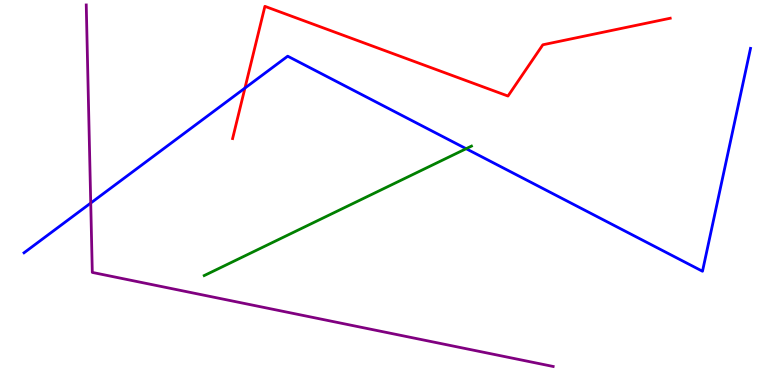[{'lines': ['blue', 'red'], 'intersections': [{'x': 3.16, 'y': 7.71}]}, {'lines': ['green', 'red'], 'intersections': []}, {'lines': ['purple', 'red'], 'intersections': []}, {'lines': ['blue', 'green'], 'intersections': [{'x': 6.01, 'y': 6.14}]}, {'lines': ['blue', 'purple'], 'intersections': [{'x': 1.17, 'y': 4.73}]}, {'lines': ['green', 'purple'], 'intersections': []}]